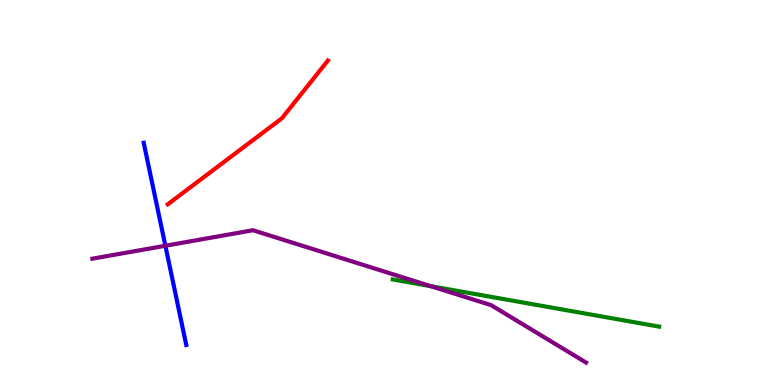[{'lines': ['blue', 'red'], 'intersections': []}, {'lines': ['green', 'red'], 'intersections': []}, {'lines': ['purple', 'red'], 'intersections': []}, {'lines': ['blue', 'green'], 'intersections': []}, {'lines': ['blue', 'purple'], 'intersections': [{'x': 2.13, 'y': 3.62}]}, {'lines': ['green', 'purple'], 'intersections': [{'x': 5.56, 'y': 2.57}]}]